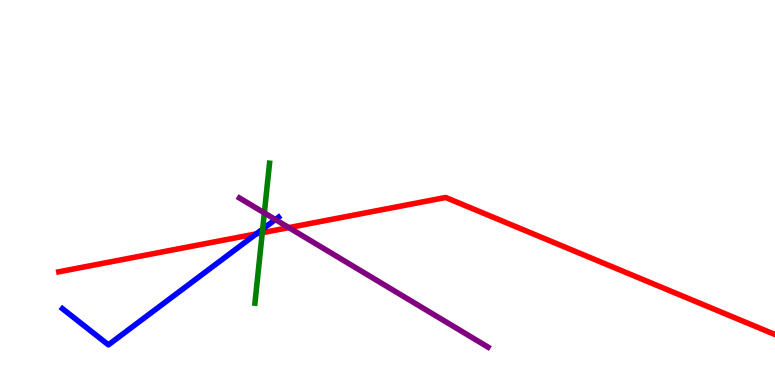[{'lines': ['blue', 'red'], 'intersections': [{'x': 3.31, 'y': 3.93}]}, {'lines': ['green', 'red'], 'intersections': [{'x': 3.38, 'y': 3.96}]}, {'lines': ['purple', 'red'], 'intersections': [{'x': 3.73, 'y': 4.09}]}, {'lines': ['blue', 'green'], 'intersections': [{'x': 3.39, 'y': 4.05}]}, {'lines': ['blue', 'purple'], 'intersections': [{'x': 3.55, 'y': 4.3}]}, {'lines': ['green', 'purple'], 'intersections': [{'x': 3.41, 'y': 4.47}]}]